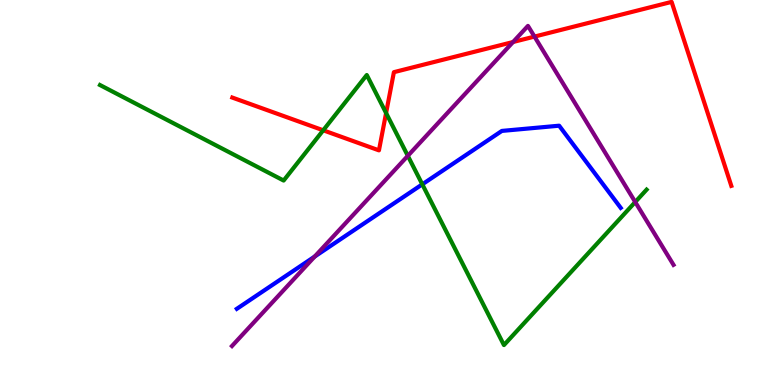[{'lines': ['blue', 'red'], 'intersections': []}, {'lines': ['green', 'red'], 'intersections': [{'x': 4.17, 'y': 6.62}, {'x': 4.98, 'y': 7.06}]}, {'lines': ['purple', 'red'], 'intersections': [{'x': 6.62, 'y': 8.91}, {'x': 6.9, 'y': 9.05}]}, {'lines': ['blue', 'green'], 'intersections': [{'x': 5.45, 'y': 5.21}]}, {'lines': ['blue', 'purple'], 'intersections': [{'x': 4.06, 'y': 3.34}]}, {'lines': ['green', 'purple'], 'intersections': [{'x': 5.26, 'y': 5.95}, {'x': 8.2, 'y': 4.75}]}]